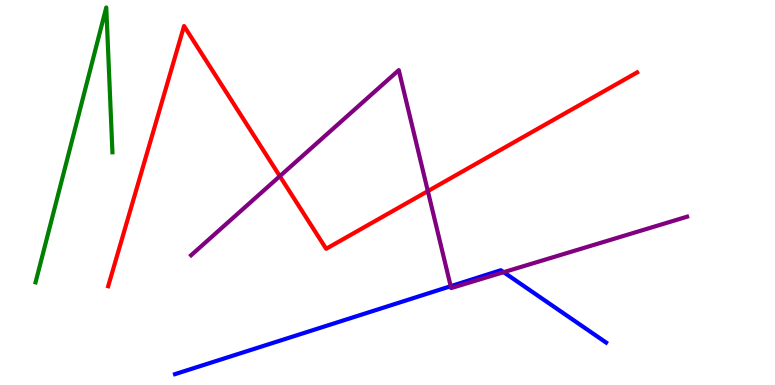[{'lines': ['blue', 'red'], 'intersections': []}, {'lines': ['green', 'red'], 'intersections': []}, {'lines': ['purple', 'red'], 'intersections': [{'x': 3.61, 'y': 5.42}, {'x': 5.52, 'y': 5.04}]}, {'lines': ['blue', 'green'], 'intersections': []}, {'lines': ['blue', 'purple'], 'intersections': [{'x': 5.82, 'y': 2.57}, {'x': 6.5, 'y': 2.93}]}, {'lines': ['green', 'purple'], 'intersections': []}]